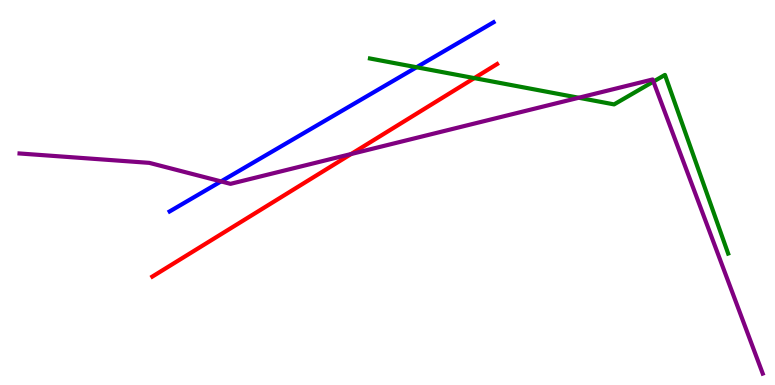[{'lines': ['blue', 'red'], 'intersections': []}, {'lines': ['green', 'red'], 'intersections': [{'x': 6.12, 'y': 7.97}]}, {'lines': ['purple', 'red'], 'intersections': [{'x': 4.53, 'y': 6.0}]}, {'lines': ['blue', 'green'], 'intersections': [{'x': 5.37, 'y': 8.25}]}, {'lines': ['blue', 'purple'], 'intersections': [{'x': 2.85, 'y': 5.29}]}, {'lines': ['green', 'purple'], 'intersections': [{'x': 7.47, 'y': 7.46}, {'x': 8.43, 'y': 7.88}]}]